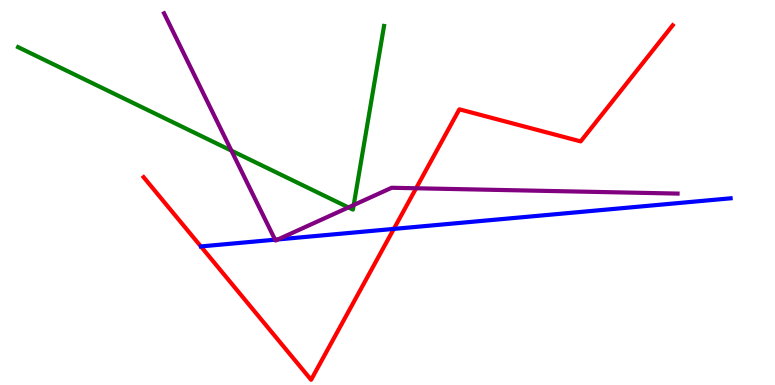[{'lines': ['blue', 'red'], 'intersections': [{'x': 5.08, 'y': 4.05}]}, {'lines': ['green', 'red'], 'intersections': []}, {'lines': ['purple', 'red'], 'intersections': [{'x': 5.37, 'y': 5.11}]}, {'lines': ['blue', 'green'], 'intersections': []}, {'lines': ['blue', 'purple'], 'intersections': [{'x': 3.55, 'y': 3.77}, {'x': 3.59, 'y': 3.78}]}, {'lines': ['green', 'purple'], 'intersections': [{'x': 2.99, 'y': 6.09}, {'x': 4.5, 'y': 4.61}, {'x': 4.56, 'y': 4.67}]}]